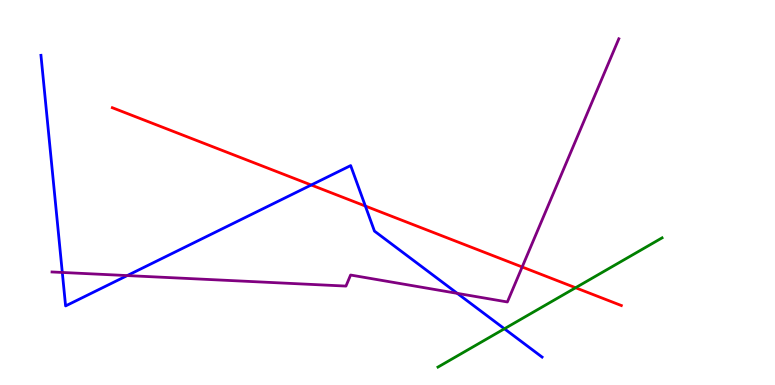[{'lines': ['blue', 'red'], 'intersections': [{'x': 4.02, 'y': 5.19}, {'x': 4.71, 'y': 4.65}]}, {'lines': ['green', 'red'], 'intersections': [{'x': 7.43, 'y': 2.53}]}, {'lines': ['purple', 'red'], 'intersections': [{'x': 6.74, 'y': 3.07}]}, {'lines': ['blue', 'green'], 'intersections': [{'x': 6.51, 'y': 1.46}]}, {'lines': ['blue', 'purple'], 'intersections': [{'x': 0.804, 'y': 2.92}, {'x': 1.64, 'y': 2.84}, {'x': 5.9, 'y': 2.38}]}, {'lines': ['green', 'purple'], 'intersections': []}]